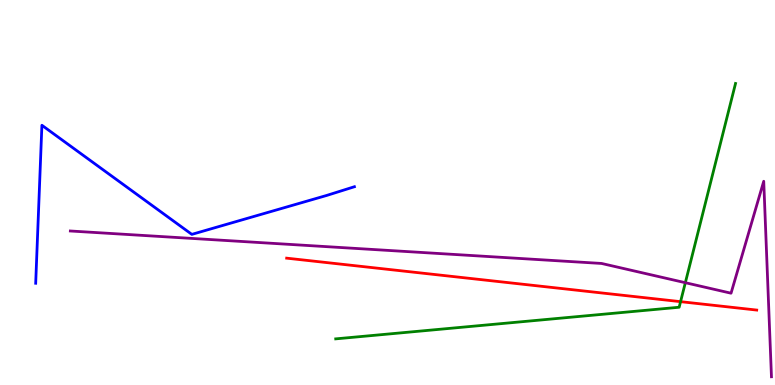[{'lines': ['blue', 'red'], 'intersections': []}, {'lines': ['green', 'red'], 'intersections': [{'x': 8.78, 'y': 2.16}]}, {'lines': ['purple', 'red'], 'intersections': []}, {'lines': ['blue', 'green'], 'intersections': []}, {'lines': ['blue', 'purple'], 'intersections': []}, {'lines': ['green', 'purple'], 'intersections': [{'x': 8.84, 'y': 2.66}]}]